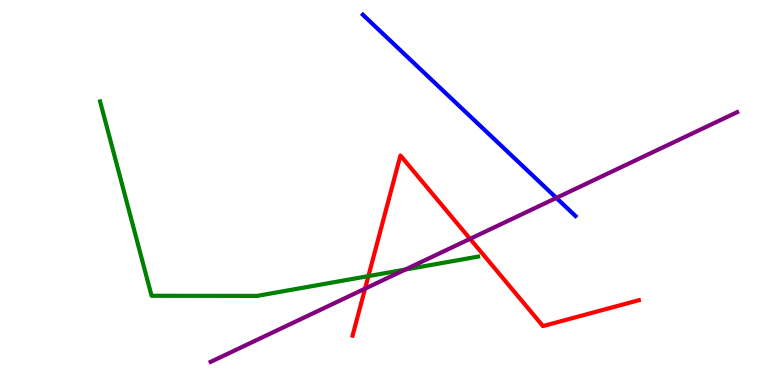[{'lines': ['blue', 'red'], 'intersections': []}, {'lines': ['green', 'red'], 'intersections': [{'x': 4.75, 'y': 2.83}]}, {'lines': ['purple', 'red'], 'intersections': [{'x': 4.71, 'y': 2.5}, {'x': 6.07, 'y': 3.8}]}, {'lines': ['blue', 'green'], 'intersections': []}, {'lines': ['blue', 'purple'], 'intersections': [{'x': 7.18, 'y': 4.86}]}, {'lines': ['green', 'purple'], 'intersections': [{'x': 5.23, 'y': 3.0}]}]